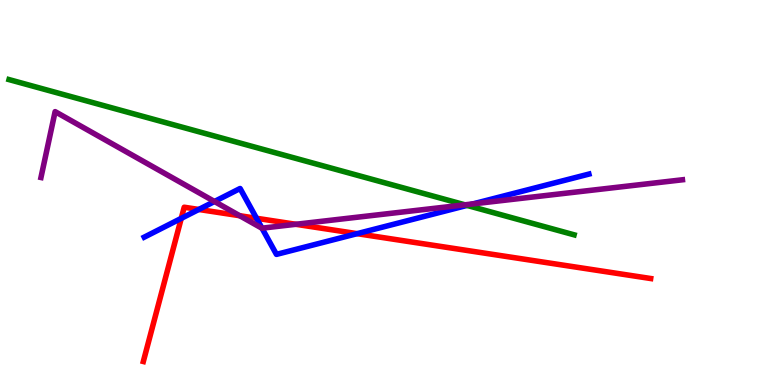[{'lines': ['blue', 'red'], 'intersections': [{'x': 2.34, 'y': 4.33}, {'x': 2.57, 'y': 4.56}, {'x': 3.31, 'y': 4.33}, {'x': 4.61, 'y': 3.93}]}, {'lines': ['green', 'red'], 'intersections': []}, {'lines': ['purple', 'red'], 'intersections': [{'x': 3.09, 'y': 4.4}, {'x': 3.82, 'y': 4.17}]}, {'lines': ['blue', 'green'], 'intersections': [{'x': 6.03, 'y': 4.66}]}, {'lines': ['blue', 'purple'], 'intersections': [{'x': 2.77, 'y': 4.77}, {'x': 3.38, 'y': 4.07}, {'x': 6.1, 'y': 4.7}]}, {'lines': ['green', 'purple'], 'intersections': [{'x': 6.0, 'y': 4.68}]}]